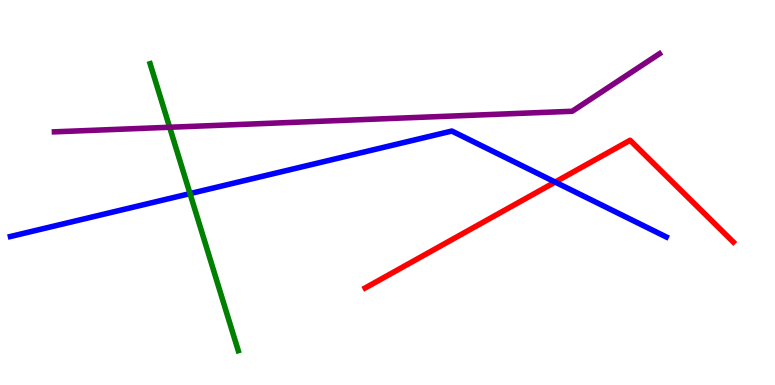[{'lines': ['blue', 'red'], 'intersections': [{'x': 7.16, 'y': 5.27}]}, {'lines': ['green', 'red'], 'intersections': []}, {'lines': ['purple', 'red'], 'intersections': []}, {'lines': ['blue', 'green'], 'intersections': [{'x': 2.45, 'y': 4.97}]}, {'lines': ['blue', 'purple'], 'intersections': []}, {'lines': ['green', 'purple'], 'intersections': [{'x': 2.19, 'y': 6.69}]}]